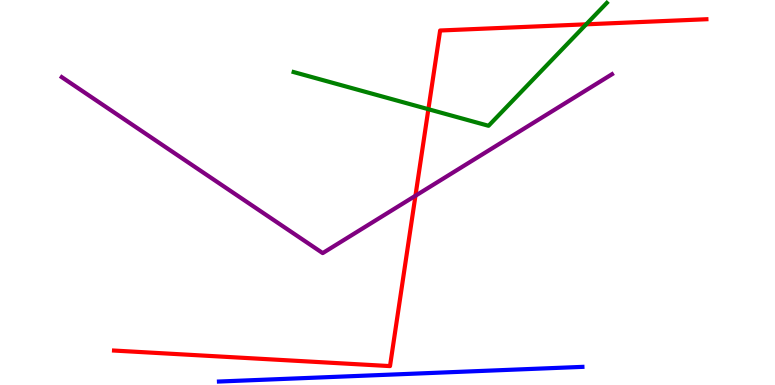[{'lines': ['blue', 'red'], 'intersections': []}, {'lines': ['green', 'red'], 'intersections': [{'x': 5.53, 'y': 7.16}, {'x': 7.56, 'y': 9.37}]}, {'lines': ['purple', 'red'], 'intersections': [{'x': 5.36, 'y': 4.92}]}, {'lines': ['blue', 'green'], 'intersections': []}, {'lines': ['blue', 'purple'], 'intersections': []}, {'lines': ['green', 'purple'], 'intersections': []}]